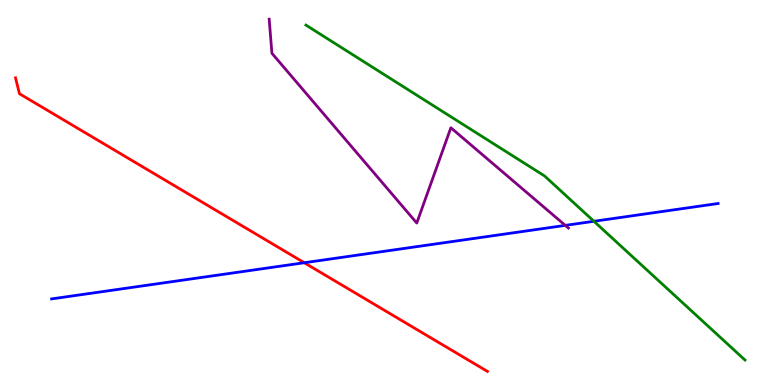[{'lines': ['blue', 'red'], 'intersections': [{'x': 3.93, 'y': 3.18}]}, {'lines': ['green', 'red'], 'intersections': []}, {'lines': ['purple', 'red'], 'intersections': []}, {'lines': ['blue', 'green'], 'intersections': [{'x': 7.66, 'y': 4.25}]}, {'lines': ['blue', 'purple'], 'intersections': [{'x': 7.29, 'y': 4.15}]}, {'lines': ['green', 'purple'], 'intersections': []}]